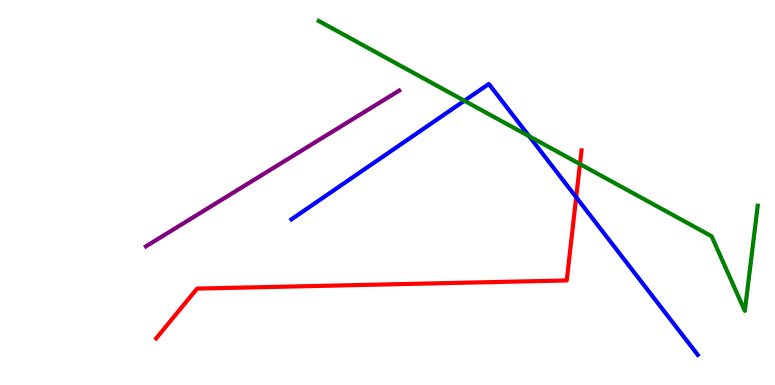[{'lines': ['blue', 'red'], 'intersections': [{'x': 7.43, 'y': 4.88}]}, {'lines': ['green', 'red'], 'intersections': [{'x': 7.48, 'y': 5.74}]}, {'lines': ['purple', 'red'], 'intersections': []}, {'lines': ['blue', 'green'], 'intersections': [{'x': 5.99, 'y': 7.38}, {'x': 6.83, 'y': 6.46}]}, {'lines': ['blue', 'purple'], 'intersections': []}, {'lines': ['green', 'purple'], 'intersections': []}]